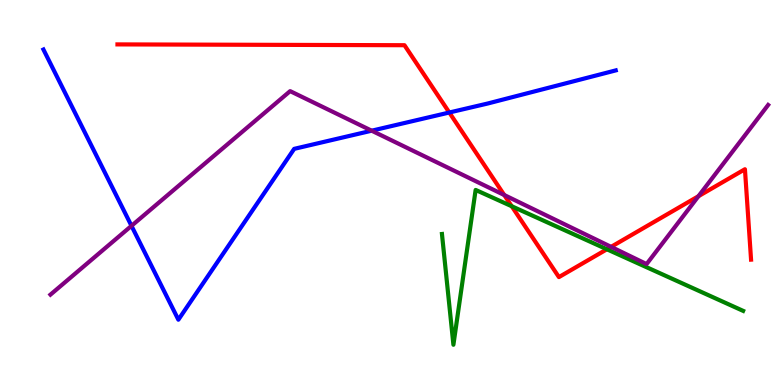[{'lines': ['blue', 'red'], 'intersections': [{'x': 5.8, 'y': 7.08}]}, {'lines': ['green', 'red'], 'intersections': [{'x': 6.6, 'y': 4.64}, {'x': 7.83, 'y': 3.53}]}, {'lines': ['purple', 'red'], 'intersections': [{'x': 6.51, 'y': 4.93}, {'x': 7.88, 'y': 3.59}, {'x': 9.01, 'y': 4.9}]}, {'lines': ['blue', 'green'], 'intersections': []}, {'lines': ['blue', 'purple'], 'intersections': [{'x': 1.7, 'y': 4.13}, {'x': 4.8, 'y': 6.61}]}, {'lines': ['green', 'purple'], 'intersections': []}]